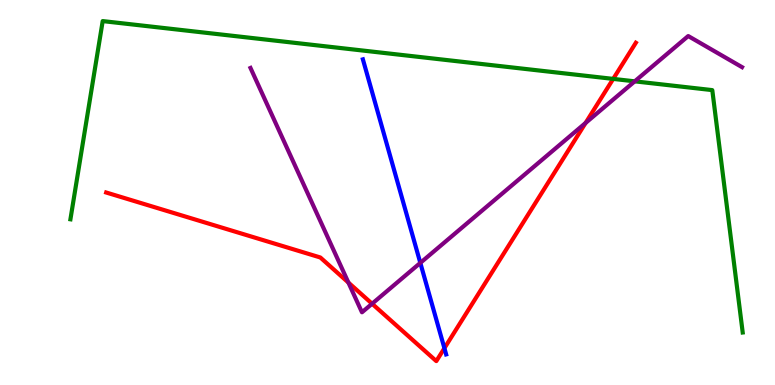[{'lines': ['blue', 'red'], 'intersections': [{'x': 5.73, 'y': 0.956}]}, {'lines': ['green', 'red'], 'intersections': [{'x': 7.91, 'y': 7.95}]}, {'lines': ['purple', 'red'], 'intersections': [{'x': 4.5, 'y': 2.66}, {'x': 4.8, 'y': 2.11}, {'x': 7.56, 'y': 6.81}]}, {'lines': ['blue', 'green'], 'intersections': []}, {'lines': ['blue', 'purple'], 'intersections': [{'x': 5.42, 'y': 3.17}]}, {'lines': ['green', 'purple'], 'intersections': [{'x': 8.19, 'y': 7.89}]}]